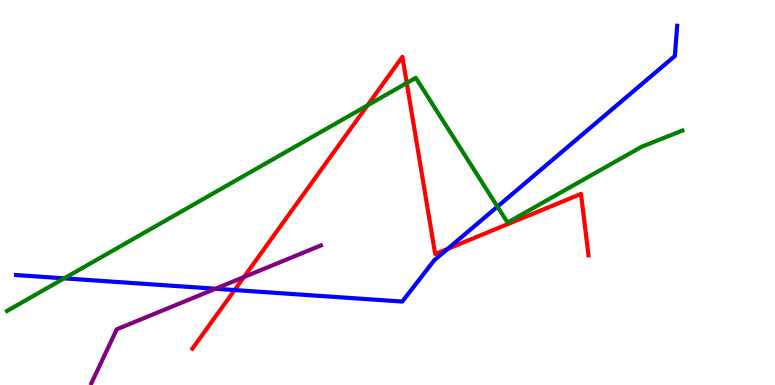[{'lines': ['blue', 'red'], 'intersections': [{'x': 3.03, 'y': 2.47}, {'x': 5.78, 'y': 3.53}]}, {'lines': ['green', 'red'], 'intersections': [{'x': 4.74, 'y': 7.26}, {'x': 5.25, 'y': 7.84}]}, {'lines': ['purple', 'red'], 'intersections': [{'x': 3.15, 'y': 2.8}]}, {'lines': ['blue', 'green'], 'intersections': [{'x': 0.828, 'y': 2.77}, {'x': 6.42, 'y': 4.63}]}, {'lines': ['blue', 'purple'], 'intersections': [{'x': 2.78, 'y': 2.5}]}, {'lines': ['green', 'purple'], 'intersections': []}]